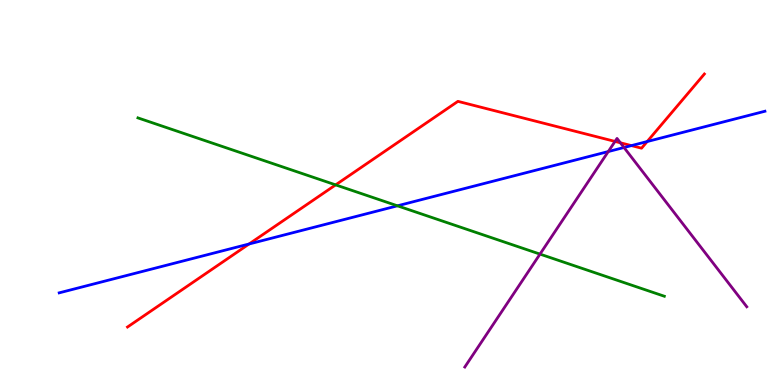[{'lines': ['blue', 'red'], 'intersections': [{'x': 3.21, 'y': 3.66}, {'x': 8.15, 'y': 6.22}, {'x': 8.35, 'y': 6.32}]}, {'lines': ['green', 'red'], 'intersections': [{'x': 4.33, 'y': 5.2}]}, {'lines': ['purple', 'red'], 'intersections': [{'x': 7.94, 'y': 6.33}, {'x': 8.0, 'y': 6.29}]}, {'lines': ['blue', 'green'], 'intersections': [{'x': 5.13, 'y': 4.65}]}, {'lines': ['blue', 'purple'], 'intersections': [{'x': 7.85, 'y': 6.06}, {'x': 8.05, 'y': 6.17}]}, {'lines': ['green', 'purple'], 'intersections': [{'x': 6.97, 'y': 3.4}]}]